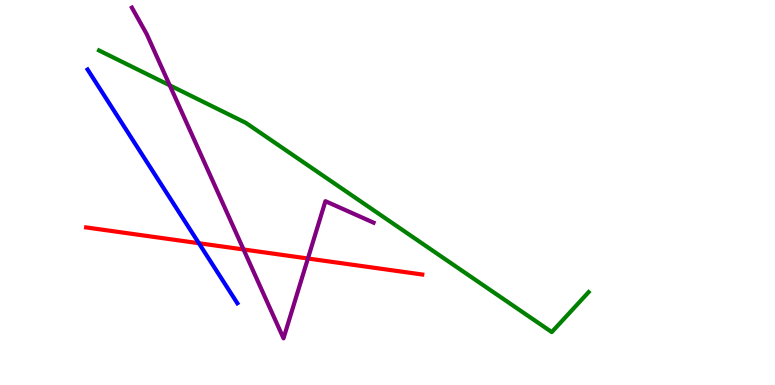[{'lines': ['blue', 'red'], 'intersections': [{'x': 2.57, 'y': 3.68}]}, {'lines': ['green', 'red'], 'intersections': []}, {'lines': ['purple', 'red'], 'intersections': [{'x': 3.14, 'y': 3.52}, {'x': 3.97, 'y': 3.29}]}, {'lines': ['blue', 'green'], 'intersections': []}, {'lines': ['blue', 'purple'], 'intersections': []}, {'lines': ['green', 'purple'], 'intersections': [{'x': 2.19, 'y': 7.78}]}]